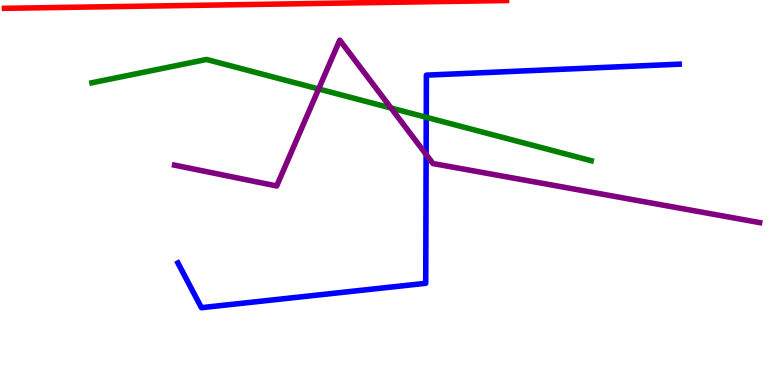[{'lines': ['blue', 'red'], 'intersections': []}, {'lines': ['green', 'red'], 'intersections': []}, {'lines': ['purple', 'red'], 'intersections': []}, {'lines': ['blue', 'green'], 'intersections': [{'x': 5.5, 'y': 6.95}]}, {'lines': ['blue', 'purple'], 'intersections': [{'x': 5.5, 'y': 5.99}]}, {'lines': ['green', 'purple'], 'intersections': [{'x': 4.11, 'y': 7.69}, {'x': 5.05, 'y': 7.19}]}]